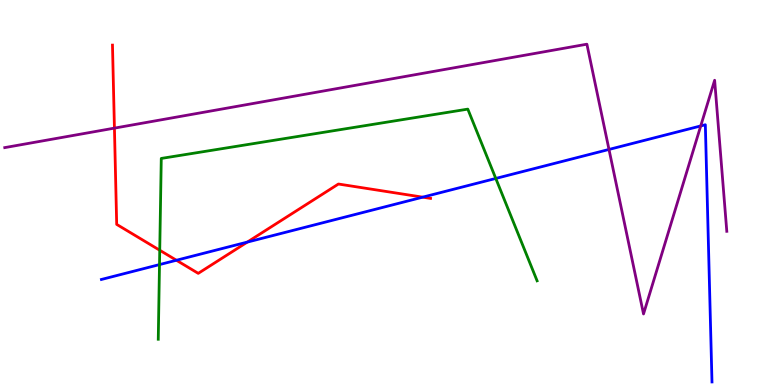[{'lines': ['blue', 'red'], 'intersections': [{'x': 2.28, 'y': 3.24}, {'x': 3.19, 'y': 3.71}, {'x': 5.45, 'y': 4.88}]}, {'lines': ['green', 'red'], 'intersections': [{'x': 2.06, 'y': 3.5}]}, {'lines': ['purple', 'red'], 'intersections': [{'x': 1.48, 'y': 6.67}]}, {'lines': ['blue', 'green'], 'intersections': [{'x': 2.06, 'y': 3.13}, {'x': 6.4, 'y': 5.37}]}, {'lines': ['blue', 'purple'], 'intersections': [{'x': 7.86, 'y': 6.12}, {'x': 9.04, 'y': 6.73}]}, {'lines': ['green', 'purple'], 'intersections': []}]